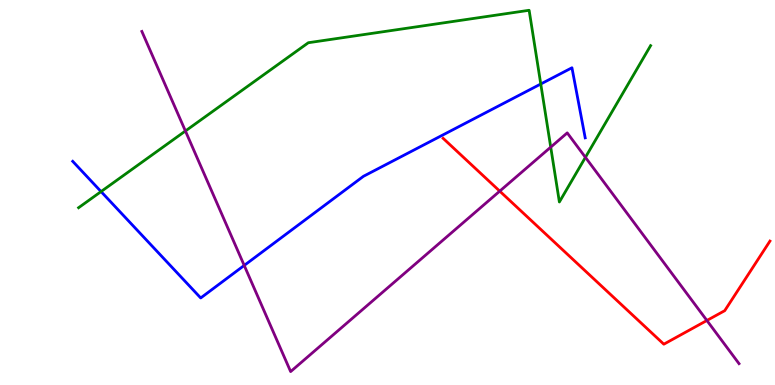[{'lines': ['blue', 'red'], 'intersections': []}, {'lines': ['green', 'red'], 'intersections': []}, {'lines': ['purple', 'red'], 'intersections': [{'x': 6.45, 'y': 5.04}, {'x': 9.12, 'y': 1.68}]}, {'lines': ['blue', 'green'], 'intersections': [{'x': 1.3, 'y': 5.02}, {'x': 6.98, 'y': 7.82}]}, {'lines': ['blue', 'purple'], 'intersections': [{'x': 3.15, 'y': 3.11}]}, {'lines': ['green', 'purple'], 'intersections': [{'x': 2.39, 'y': 6.6}, {'x': 7.11, 'y': 6.18}, {'x': 7.55, 'y': 5.91}]}]